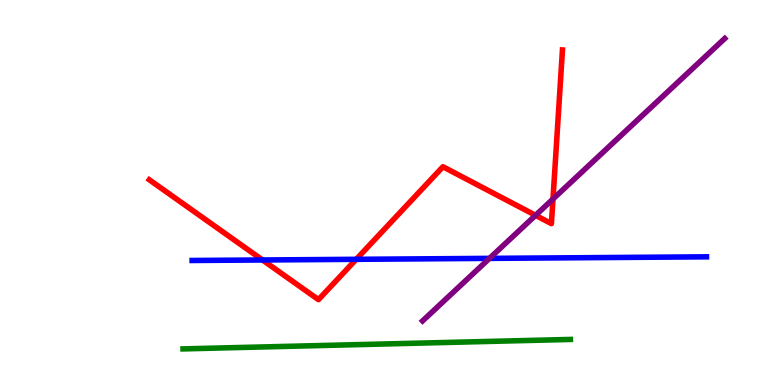[{'lines': ['blue', 'red'], 'intersections': [{'x': 3.39, 'y': 3.25}, {'x': 4.6, 'y': 3.26}]}, {'lines': ['green', 'red'], 'intersections': []}, {'lines': ['purple', 'red'], 'intersections': [{'x': 6.91, 'y': 4.41}, {'x': 7.14, 'y': 4.83}]}, {'lines': ['blue', 'green'], 'intersections': []}, {'lines': ['blue', 'purple'], 'intersections': [{'x': 6.32, 'y': 3.29}]}, {'lines': ['green', 'purple'], 'intersections': []}]